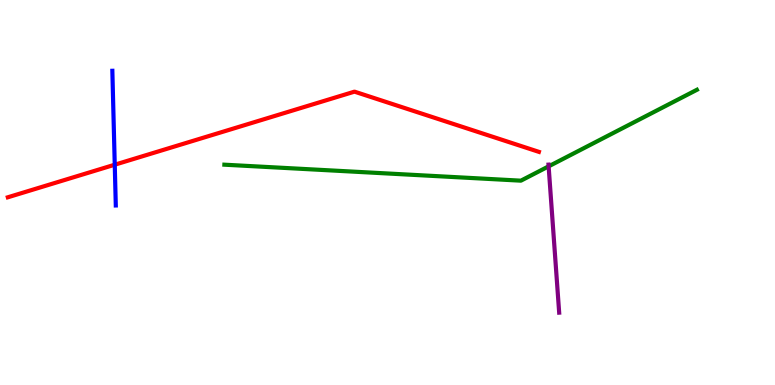[{'lines': ['blue', 'red'], 'intersections': [{'x': 1.48, 'y': 5.72}]}, {'lines': ['green', 'red'], 'intersections': []}, {'lines': ['purple', 'red'], 'intersections': []}, {'lines': ['blue', 'green'], 'intersections': []}, {'lines': ['blue', 'purple'], 'intersections': []}, {'lines': ['green', 'purple'], 'intersections': [{'x': 7.08, 'y': 5.68}]}]